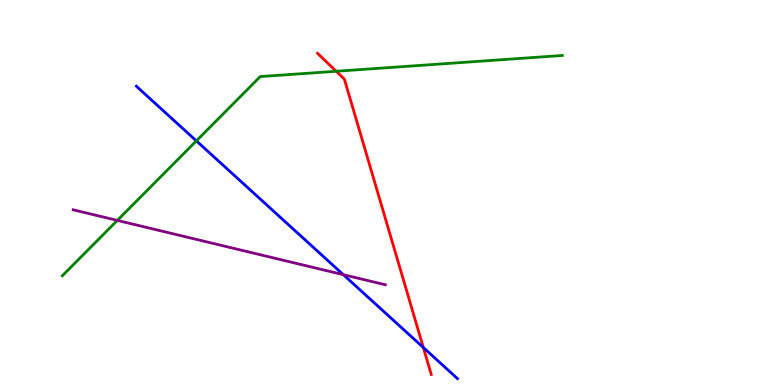[{'lines': ['blue', 'red'], 'intersections': [{'x': 5.46, 'y': 0.973}]}, {'lines': ['green', 'red'], 'intersections': [{'x': 4.34, 'y': 8.15}]}, {'lines': ['purple', 'red'], 'intersections': []}, {'lines': ['blue', 'green'], 'intersections': [{'x': 2.53, 'y': 6.34}]}, {'lines': ['blue', 'purple'], 'intersections': [{'x': 4.43, 'y': 2.87}]}, {'lines': ['green', 'purple'], 'intersections': [{'x': 1.51, 'y': 4.28}]}]